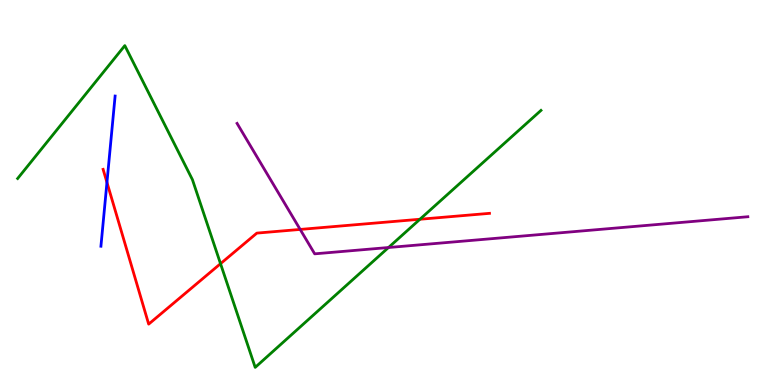[{'lines': ['blue', 'red'], 'intersections': [{'x': 1.38, 'y': 5.26}]}, {'lines': ['green', 'red'], 'intersections': [{'x': 2.85, 'y': 3.15}, {'x': 5.42, 'y': 4.31}]}, {'lines': ['purple', 'red'], 'intersections': [{'x': 3.87, 'y': 4.04}]}, {'lines': ['blue', 'green'], 'intersections': []}, {'lines': ['blue', 'purple'], 'intersections': []}, {'lines': ['green', 'purple'], 'intersections': [{'x': 5.01, 'y': 3.57}]}]